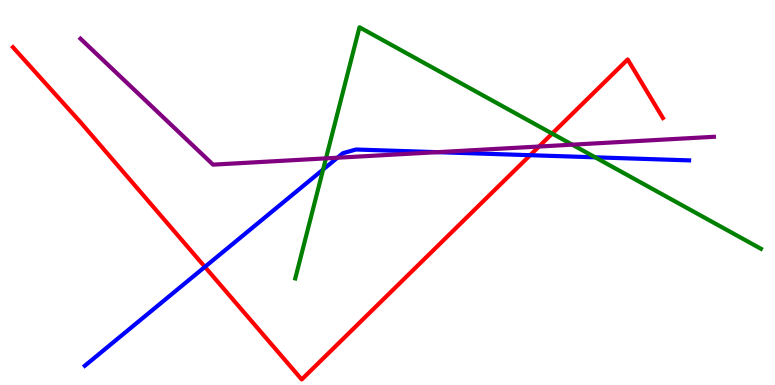[{'lines': ['blue', 'red'], 'intersections': [{'x': 2.64, 'y': 3.07}, {'x': 6.84, 'y': 5.97}]}, {'lines': ['green', 'red'], 'intersections': [{'x': 7.12, 'y': 6.53}]}, {'lines': ['purple', 'red'], 'intersections': [{'x': 6.95, 'y': 6.19}]}, {'lines': ['blue', 'green'], 'intersections': [{'x': 4.17, 'y': 5.6}, {'x': 7.68, 'y': 5.91}]}, {'lines': ['blue', 'purple'], 'intersections': [{'x': 4.35, 'y': 5.9}, {'x': 5.64, 'y': 6.05}]}, {'lines': ['green', 'purple'], 'intersections': [{'x': 4.21, 'y': 5.89}, {'x': 7.38, 'y': 6.24}]}]